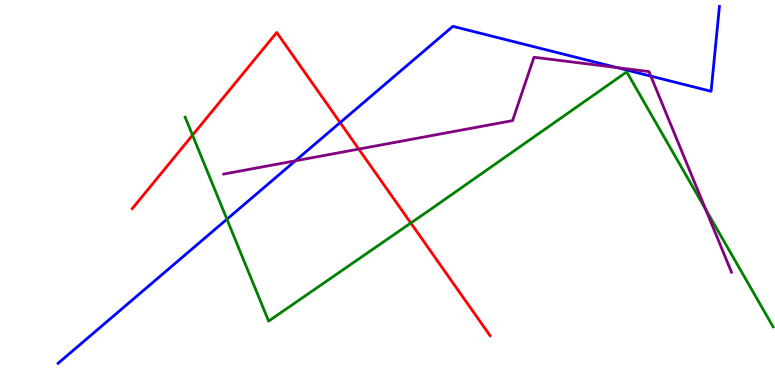[{'lines': ['blue', 'red'], 'intersections': [{'x': 4.39, 'y': 6.82}]}, {'lines': ['green', 'red'], 'intersections': [{'x': 2.48, 'y': 6.49}, {'x': 5.3, 'y': 4.21}]}, {'lines': ['purple', 'red'], 'intersections': [{'x': 4.63, 'y': 6.13}]}, {'lines': ['blue', 'green'], 'intersections': [{'x': 2.93, 'y': 4.31}]}, {'lines': ['blue', 'purple'], 'intersections': [{'x': 3.81, 'y': 5.82}, {'x': 7.96, 'y': 8.25}, {'x': 8.4, 'y': 8.02}]}, {'lines': ['green', 'purple'], 'intersections': [{'x': 9.1, 'y': 4.56}]}]